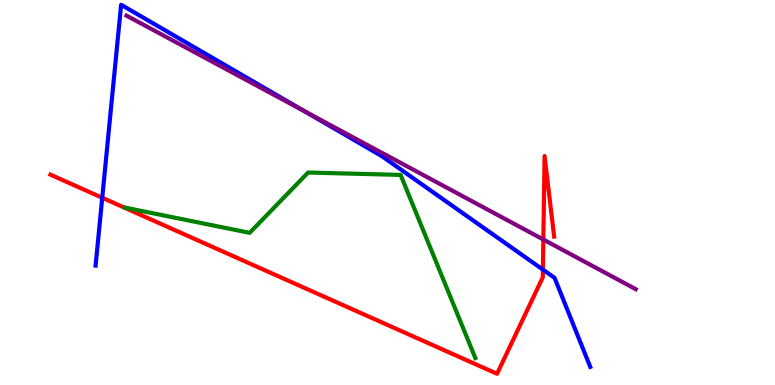[{'lines': ['blue', 'red'], 'intersections': [{'x': 1.32, 'y': 4.86}, {'x': 7.01, 'y': 3.0}]}, {'lines': ['green', 'red'], 'intersections': []}, {'lines': ['purple', 'red'], 'intersections': [{'x': 7.01, 'y': 3.78}]}, {'lines': ['blue', 'green'], 'intersections': []}, {'lines': ['blue', 'purple'], 'intersections': [{'x': 3.93, 'y': 7.11}]}, {'lines': ['green', 'purple'], 'intersections': []}]